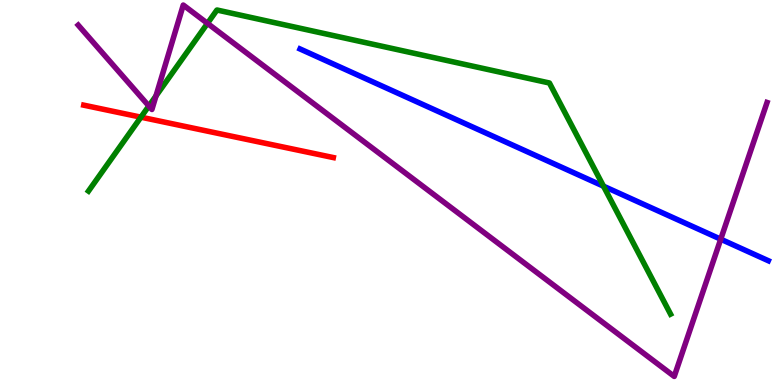[{'lines': ['blue', 'red'], 'intersections': []}, {'lines': ['green', 'red'], 'intersections': [{'x': 1.82, 'y': 6.96}]}, {'lines': ['purple', 'red'], 'intersections': []}, {'lines': ['blue', 'green'], 'intersections': [{'x': 7.79, 'y': 5.16}]}, {'lines': ['blue', 'purple'], 'intersections': [{'x': 9.3, 'y': 3.79}]}, {'lines': ['green', 'purple'], 'intersections': [{'x': 1.92, 'y': 7.25}, {'x': 2.01, 'y': 7.51}, {'x': 2.68, 'y': 9.39}]}]